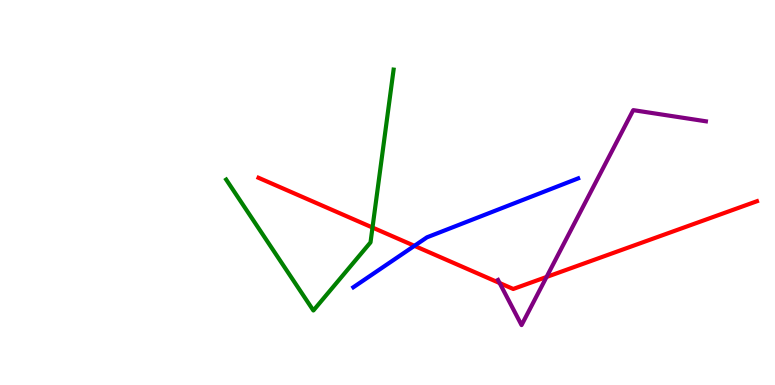[{'lines': ['blue', 'red'], 'intersections': [{'x': 5.35, 'y': 3.61}]}, {'lines': ['green', 'red'], 'intersections': [{'x': 4.81, 'y': 4.09}]}, {'lines': ['purple', 'red'], 'intersections': [{'x': 6.45, 'y': 2.65}, {'x': 7.05, 'y': 2.81}]}, {'lines': ['blue', 'green'], 'intersections': []}, {'lines': ['blue', 'purple'], 'intersections': []}, {'lines': ['green', 'purple'], 'intersections': []}]